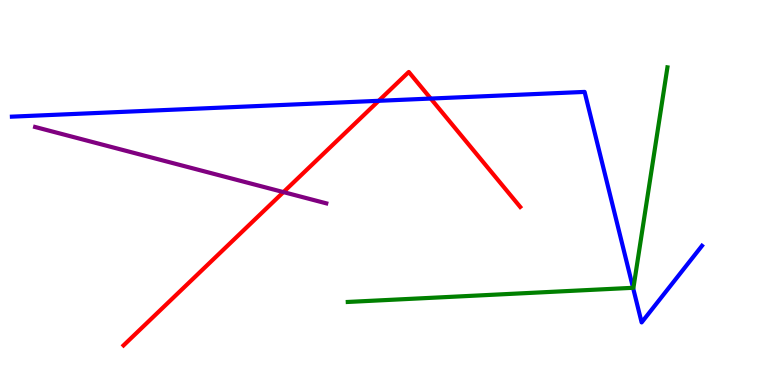[{'lines': ['blue', 'red'], 'intersections': [{'x': 4.89, 'y': 7.38}, {'x': 5.56, 'y': 7.44}]}, {'lines': ['green', 'red'], 'intersections': []}, {'lines': ['purple', 'red'], 'intersections': [{'x': 3.66, 'y': 5.01}]}, {'lines': ['blue', 'green'], 'intersections': [{'x': 8.17, 'y': 2.52}]}, {'lines': ['blue', 'purple'], 'intersections': []}, {'lines': ['green', 'purple'], 'intersections': []}]